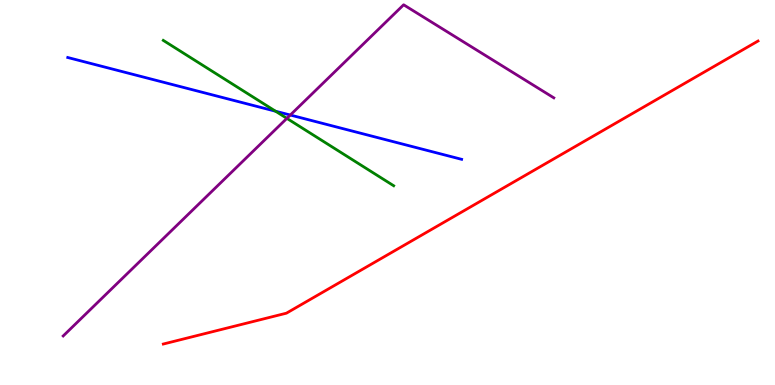[{'lines': ['blue', 'red'], 'intersections': []}, {'lines': ['green', 'red'], 'intersections': []}, {'lines': ['purple', 'red'], 'intersections': []}, {'lines': ['blue', 'green'], 'intersections': [{'x': 3.56, 'y': 7.11}]}, {'lines': ['blue', 'purple'], 'intersections': [{'x': 3.75, 'y': 7.01}]}, {'lines': ['green', 'purple'], 'intersections': [{'x': 3.7, 'y': 6.93}]}]